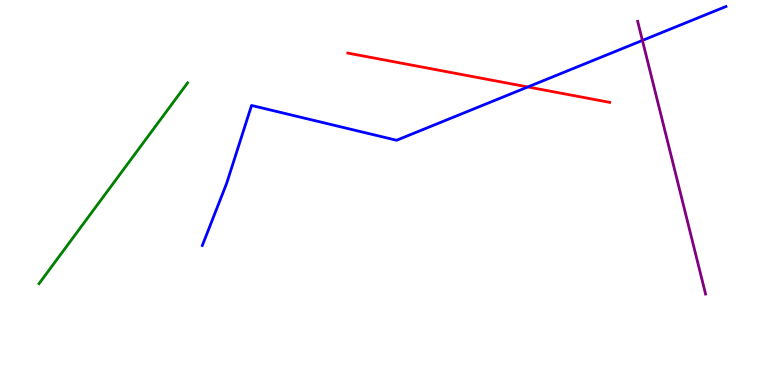[{'lines': ['blue', 'red'], 'intersections': [{'x': 6.81, 'y': 7.74}]}, {'lines': ['green', 'red'], 'intersections': []}, {'lines': ['purple', 'red'], 'intersections': []}, {'lines': ['blue', 'green'], 'intersections': []}, {'lines': ['blue', 'purple'], 'intersections': [{'x': 8.29, 'y': 8.95}]}, {'lines': ['green', 'purple'], 'intersections': []}]